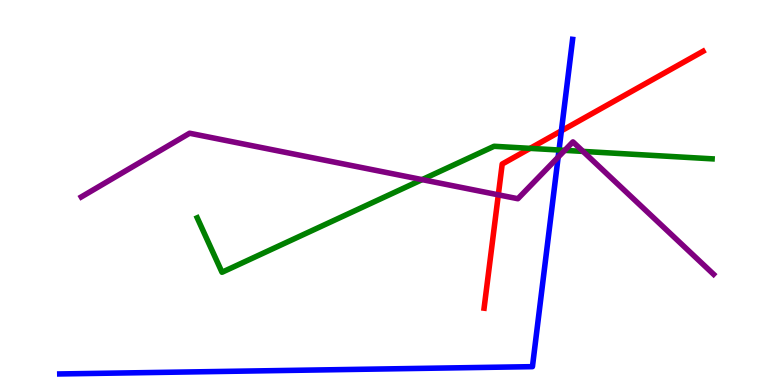[{'lines': ['blue', 'red'], 'intersections': [{'x': 7.24, 'y': 6.6}]}, {'lines': ['green', 'red'], 'intersections': [{'x': 6.84, 'y': 6.15}]}, {'lines': ['purple', 'red'], 'intersections': [{'x': 6.43, 'y': 4.94}]}, {'lines': ['blue', 'green'], 'intersections': [{'x': 7.21, 'y': 6.1}]}, {'lines': ['blue', 'purple'], 'intersections': [{'x': 7.2, 'y': 5.92}]}, {'lines': ['green', 'purple'], 'intersections': [{'x': 5.45, 'y': 5.33}, {'x': 7.29, 'y': 6.09}, {'x': 7.52, 'y': 6.07}]}]